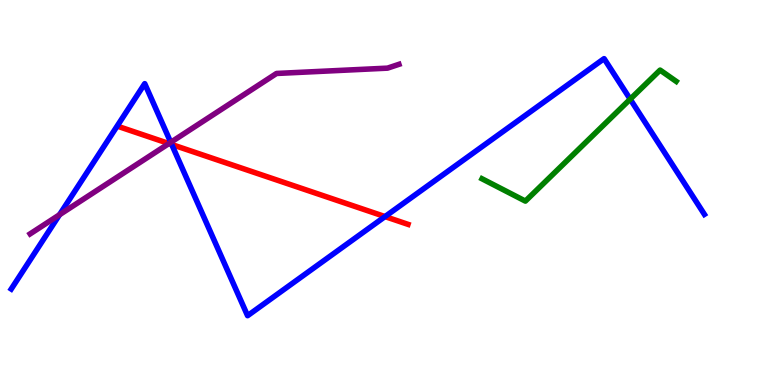[{'lines': ['blue', 'red'], 'intersections': [{'x': 2.22, 'y': 6.25}, {'x': 4.97, 'y': 4.37}]}, {'lines': ['green', 'red'], 'intersections': []}, {'lines': ['purple', 'red'], 'intersections': [{'x': 2.18, 'y': 6.27}]}, {'lines': ['blue', 'green'], 'intersections': [{'x': 8.13, 'y': 7.42}]}, {'lines': ['blue', 'purple'], 'intersections': [{'x': 0.768, 'y': 4.42}, {'x': 2.2, 'y': 6.3}]}, {'lines': ['green', 'purple'], 'intersections': []}]